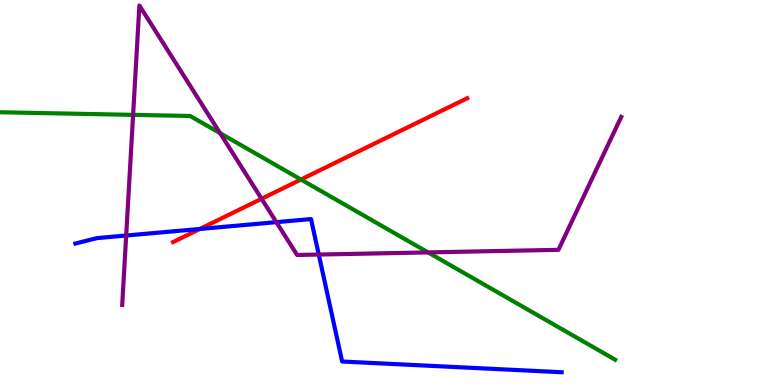[{'lines': ['blue', 'red'], 'intersections': [{'x': 2.58, 'y': 4.05}]}, {'lines': ['green', 'red'], 'intersections': [{'x': 3.88, 'y': 5.34}]}, {'lines': ['purple', 'red'], 'intersections': [{'x': 3.38, 'y': 4.84}]}, {'lines': ['blue', 'green'], 'intersections': []}, {'lines': ['blue', 'purple'], 'intersections': [{'x': 1.63, 'y': 3.88}, {'x': 3.57, 'y': 4.23}, {'x': 4.11, 'y': 3.39}]}, {'lines': ['green', 'purple'], 'intersections': [{'x': 1.72, 'y': 7.02}, {'x': 2.84, 'y': 6.54}, {'x': 5.52, 'y': 3.44}]}]